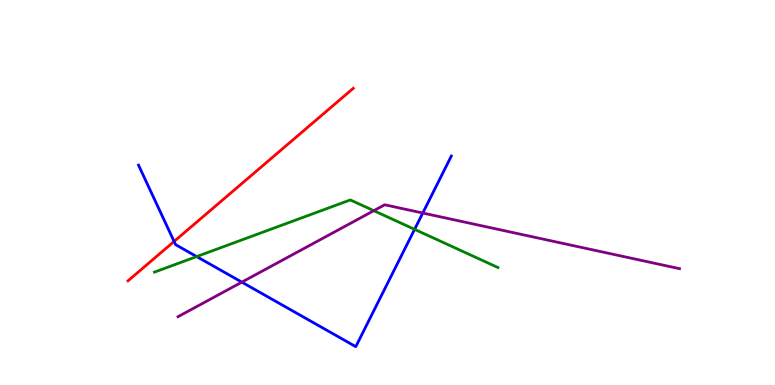[{'lines': ['blue', 'red'], 'intersections': [{'x': 2.25, 'y': 3.73}]}, {'lines': ['green', 'red'], 'intersections': []}, {'lines': ['purple', 'red'], 'intersections': []}, {'lines': ['blue', 'green'], 'intersections': [{'x': 2.54, 'y': 3.34}, {'x': 5.35, 'y': 4.04}]}, {'lines': ['blue', 'purple'], 'intersections': [{'x': 3.12, 'y': 2.67}, {'x': 5.46, 'y': 4.47}]}, {'lines': ['green', 'purple'], 'intersections': [{'x': 4.82, 'y': 4.53}]}]